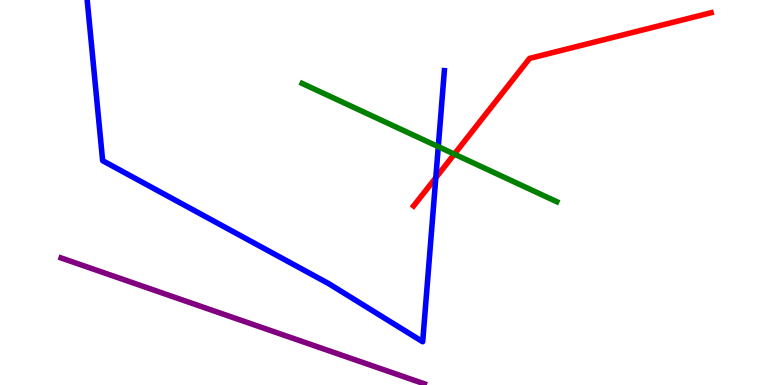[{'lines': ['blue', 'red'], 'intersections': [{'x': 5.62, 'y': 5.38}]}, {'lines': ['green', 'red'], 'intersections': [{'x': 5.86, 'y': 6.0}]}, {'lines': ['purple', 'red'], 'intersections': []}, {'lines': ['blue', 'green'], 'intersections': [{'x': 5.66, 'y': 6.19}]}, {'lines': ['blue', 'purple'], 'intersections': []}, {'lines': ['green', 'purple'], 'intersections': []}]